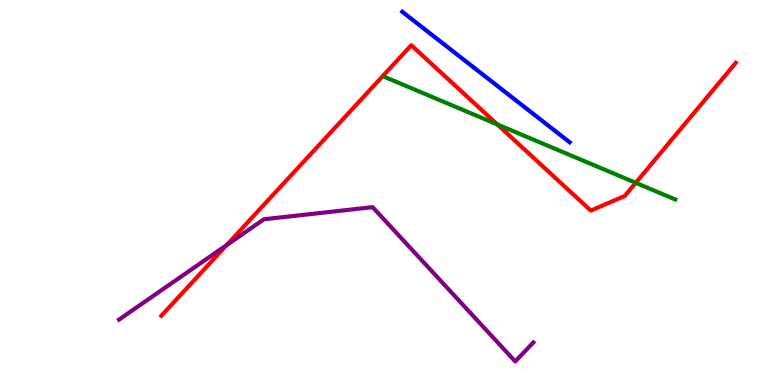[{'lines': ['blue', 'red'], 'intersections': []}, {'lines': ['green', 'red'], 'intersections': [{'x': 6.42, 'y': 6.77}, {'x': 8.2, 'y': 5.25}]}, {'lines': ['purple', 'red'], 'intersections': [{'x': 2.92, 'y': 3.63}]}, {'lines': ['blue', 'green'], 'intersections': []}, {'lines': ['blue', 'purple'], 'intersections': []}, {'lines': ['green', 'purple'], 'intersections': []}]